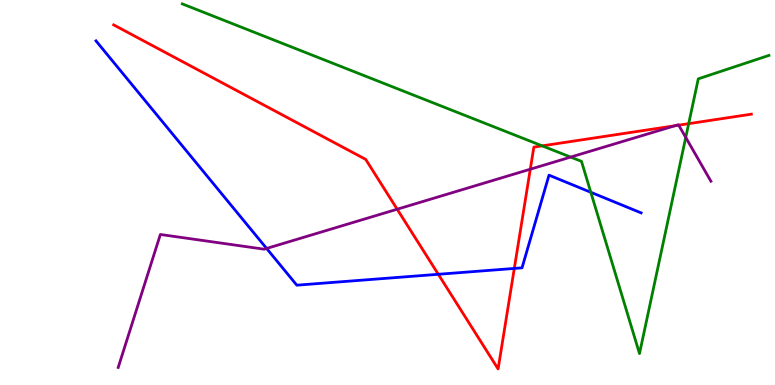[{'lines': ['blue', 'red'], 'intersections': [{'x': 5.66, 'y': 2.88}, {'x': 6.64, 'y': 3.03}]}, {'lines': ['green', 'red'], 'intersections': [{'x': 7.0, 'y': 6.21}, {'x': 8.89, 'y': 6.79}]}, {'lines': ['purple', 'red'], 'intersections': [{'x': 5.12, 'y': 4.57}, {'x': 6.84, 'y': 5.6}, {'x': 8.71, 'y': 6.73}, {'x': 8.76, 'y': 6.75}]}, {'lines': ['blue', 'green'], 'intersections': [{'x': 7.62, 'y': 5.01}]}, {'lines': ['blue', 'purple'], 'intersections': [{'x': 3.44, 'y': 3.55}]}, {'lines': ['green', 'purple'], 'intersections': [{'x': 7.36, 'y': 5.92}, {'x': 8.85, 'y': 6.43}]}]